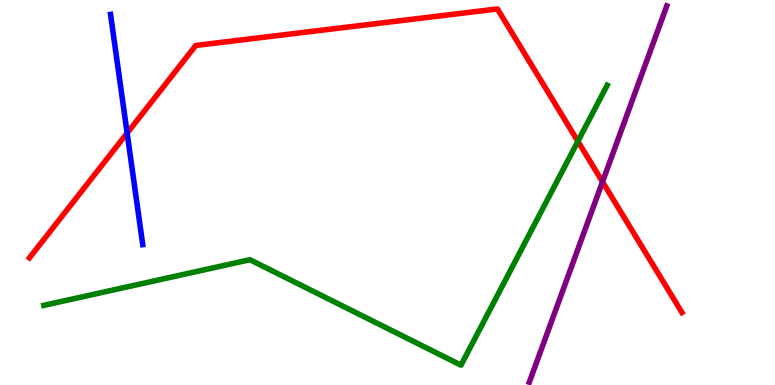[{'lines': ['blue', 'red'], 'intersections': [{'x': 1.64, 'y': 6.54}]}, {'lines': ['green', 'red'], 'intersections': [{'x': 7.46, 'y': 6.33}]}, {'lines': ['purple', 'red'], 'intersections': [{'x': 7.77, 'y': 5.28}]}, {'lines': ['blue', 'green'], 'intersections': []}, {'lines': ['blue', 'purple'], 'intersections': []}, {'lines': ['green', 'purple'], 'intersections': []}]